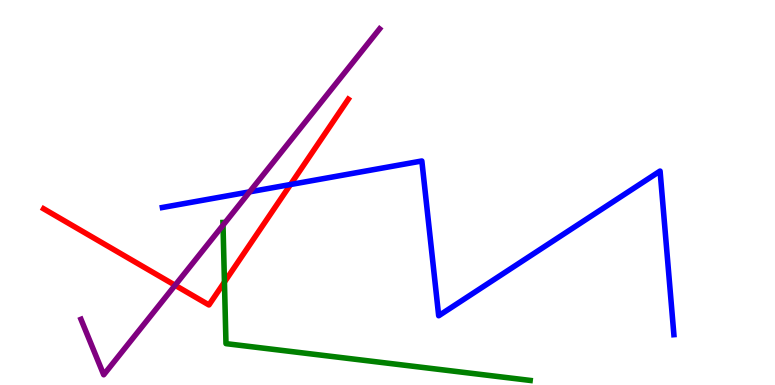[{'lines': ['blue', 'red'], 'intersections': [{'x': 3.75, 'y': 5.21}]}, {'lines': ['green', 'red'], 'intersections': [{'x': 2.9, 'y': 2.67}]}, {'lines': ['purple', 'red'], 'intersections': [{'x': 2.26, 'y': 2.59}]}, {'lines': ['blue', 'green'], 'intersections': []}, {'lines': ['blue', 'purple'], 'intersections': [{'x': 3.22, 'y': 5.02}]}, {'lines': ['green', 'purple'], 'intersections': [{'x': 2.88, 'y': 4.15}]}]